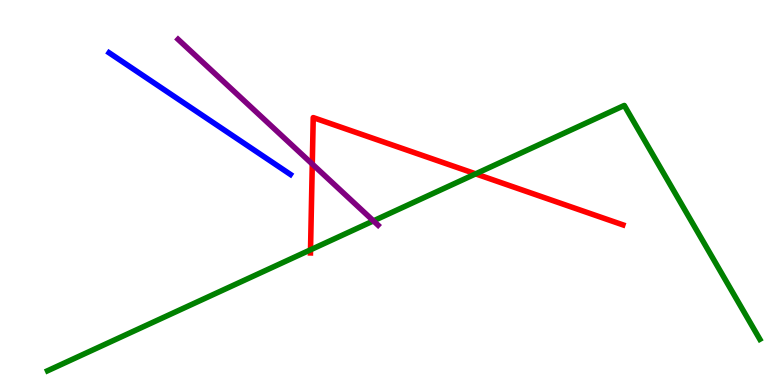[{'lines': ['blue', 'red'], 'intersections': []}, {'lines': ['green', 'red'], 'intersections': [{'x': 4.01, 'y': 3.51}, {'x': 6.14, 'y': 5.48}]}, {'lines': ['purple', 'red'], 'intersections': [{'x': 4.03, 'y': 5.74}]}, {'lines': ['blue', 'green'], 'intersections': []}, {'lines': ['blue', 'purple'], 'intersections': []}, {'lines': ['green', 'purple'], 'intersections': [{'x': 4.82, 'y': 4.26}]}]